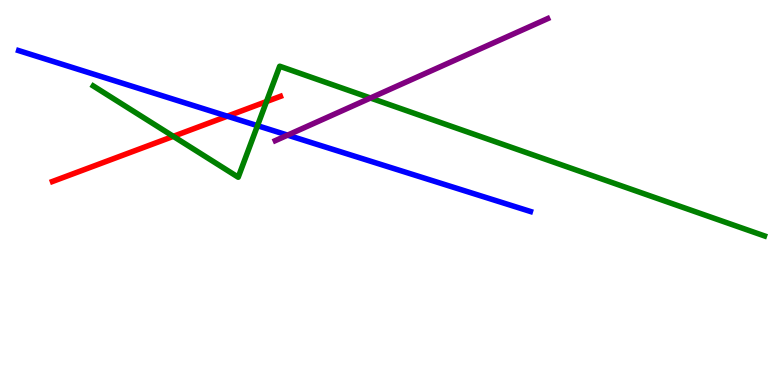[{'lines': ['blue', 'red'], 'intersections': [{'x': 2.93, 'y': 6.98}]}, {'lines': ['green', 'red'], 'intersections': [{'x': 2.24, 'y': 6.46}, {'x': 3.44, 'y': 7.36}]}, {'lines': ['purple', 'red'], 'intersections': []}, {'lines': ['blue', 'green'], 'intersections': [{'x': 3.32, 'y': 6.74}]}, {'lines': ['blue', 'purple'], 'intersections': [{'x': 3.71, 'y': 6.49}]}, {'lines': ['green', 'purple'], 'intersections': [{'x': 4.78, 'y': 7.45}]}]